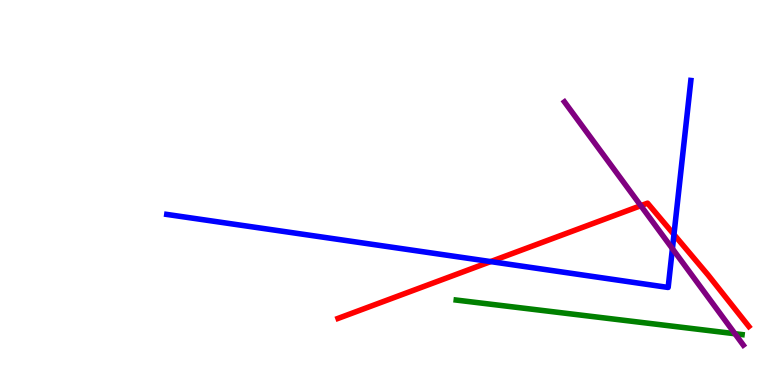[{'lines': ['blue', 'red'], 'intersections': [{'x': 6.33, 'y': 3.21}, {'x': 8.7, 'y': 3.91}]}, {'lines': ['green', 'red'], 'intersections': []}, {'lines': ['purple', 'red'], 'intersections': [{'x': 8.27, 'y': 4.66}]}, {'lines': ['blue', 'green'], 'intersections': []}, {'lines': ['blue', 'purple'], 'intersections': [{'x': 8.68, 'y': 3.54}]}, {'lines': ['green', 'purple'], 'intersections': [{'x': 9.48, 'y': 1.33}]}]